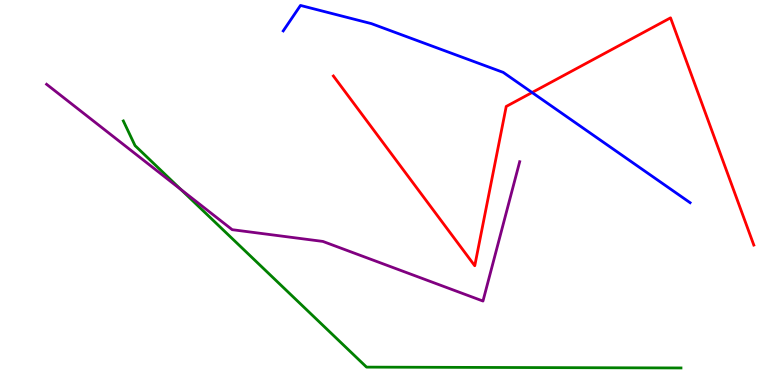[{'lines': ['blue', 'red'], 'intersections': [{'x': 6.87, 'y': 7.6}]}, {'lines': ['green', 'red'], 'intersections': []}, {'lines': ['purple', 'red'], 'intersections': []}, {'lines': ['blue', 'green'], 'intersections': []}, {'lines': ['blue', 'purple'], 'intersections': []}, {'lines': ['green', 'purple'], 'intersections': [{'x': 2.34, 'y': 5.08}]}]